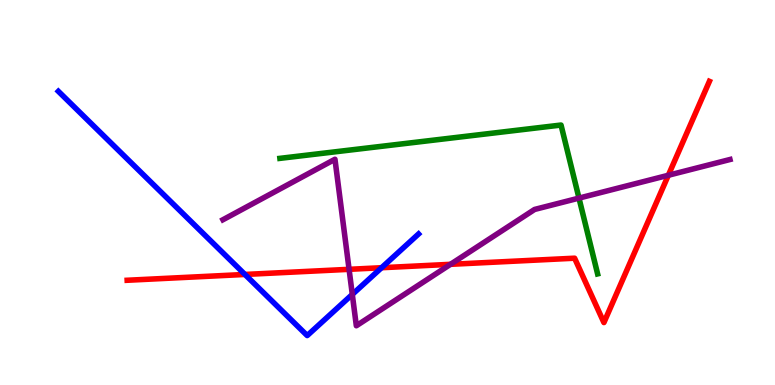[{'lines': ['blue', 'red'], 'intersections': [{'x': 3.16, 'y': 2.87}, {'x': 4.92, 'y': 3.05}]}, {'lines': ['green', 'red'], 'intersections': []}, {'lines': ['purple', 'red'], 'intersections': [{'x': 4.5, 'y': 3.0}, {'x': 5.81, 'y': 3.13}, {'x': 8.62, 'y': 5.45}]}, {'lines': ['blue', 'green'], 'intersections': []}, {'lines': ['blue', 'purple'], 'intersections': [{'x': 4.55, 'y': 2.35}]}, {'lines': ['green', 'purple'], 'intersections': [{'x': 7.47, 'y': 4.85}]}]